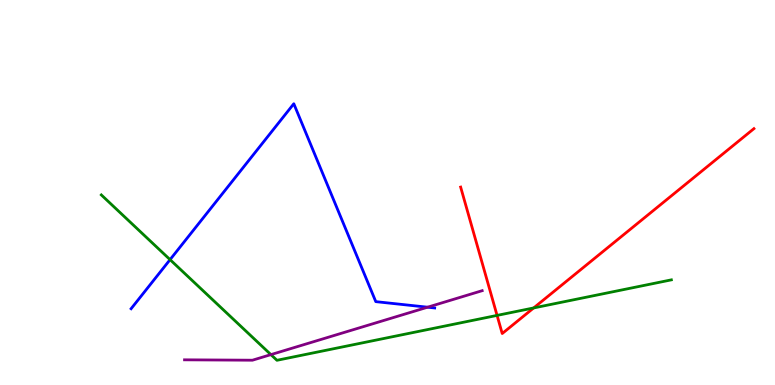[{'lines': ['blue', 'red'], 'intersections': []}, {'lines': ['green', 'red'], 'intersections': [{'x': 6.41, 'y': 1.81}, {'x': 6.89, 'y': 2.0}]}, {'lines': ['purple', 'red'], 'intersections': []}, {'lines': ['blue', 'green'], 'intersections': [{'x': 2.19, 'y': 3.26}]}, {'lines': ['blue', 'purple'], 'intersections': [{'x': 5.52, 'y': 2.02}]}, {'lines': ['green', 'purple'], 'intersections': [{'x': 3.5, 'y': 0.789}]}]